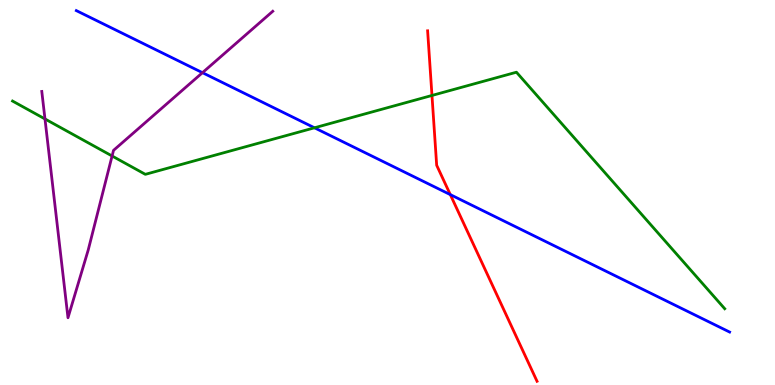[{'lines': ['blue', 'red'], 'intersections': [{'x': 5.81, 'y': 4.94}]}, {'lines': ['green', 'red'], 'intersections': [{'x': 5.57, 'y': 7.52}]}, {'lines': ['purple', 'red'], 'intersections': []}, {'lines': ['blue', 'green'], 'intersections': [{'x': 4.06, 'y': 6.68}]}, {'lines': ['blue', 'purple'], 'intersections': [{'x': 2.61, 'y': 8.11}]}, {'lines': ['green', 'purple'], 'intersections': [{'x': 0.58, 'y': 6.91}, {'x': 1.45, 'y': 5.95}]}]